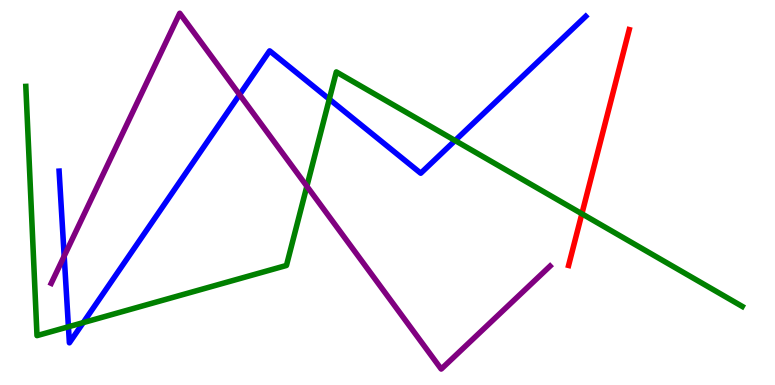[{'lines': ['blue', 'red'], 'intersections': []}, {'lines': ['green', 'red'], 'intersections': [{'x': 7.51, 'y': 4.45}]}, {'lines': ['purple', 'red'], 'intersections': []}, {'lines': ['blue', 'green'], 'intersections': [{'x': 0.883, 'y': 1.51}, {'x': 1.07, 'y': 1.62}, {'x': 4.25, 'y': 7.42}, {'x': 5.87, 'y': 6.35}]}, {'lines': ['blue', 'purple'], 'intersections': [{'x': 0.828, 'y': 3.35}, {'x': 3.09, 'y': 7.54}]}, {'lines': ['green', 'purple'], 'intersections': [{'x': 3.96, 'y': 5.16}]}]